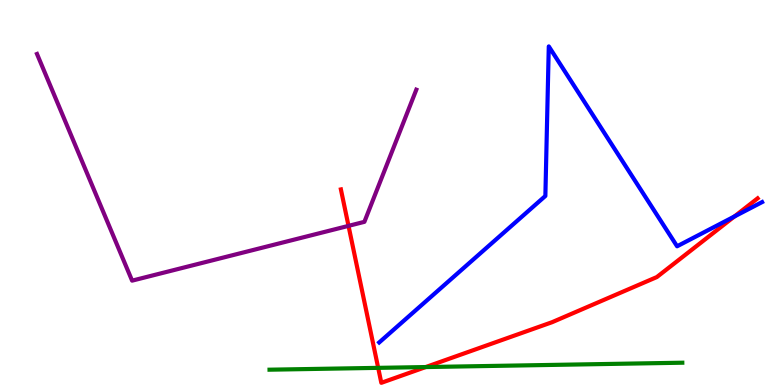[{'lines': ['blue', 'red'], 'intersections': [{'x': 9.48, 'y': 4.38}]}, {'lines': ['green', 'red'], 'intersections': [{'x': 4.88, 'y': 0.445}, {'x': 5.49, 'y': 0.466}]}, {'lines': ['purple', 'red'], 'intersections': [{'x': 4.5, 'y': 4.13}]}, {'lines': ['blue', 'green'], 'intersections': []}, {'lines': ['blue', 'purple'], 'intersections': []}, {'lines': ['green', 'purple'], 'intersections': []}]